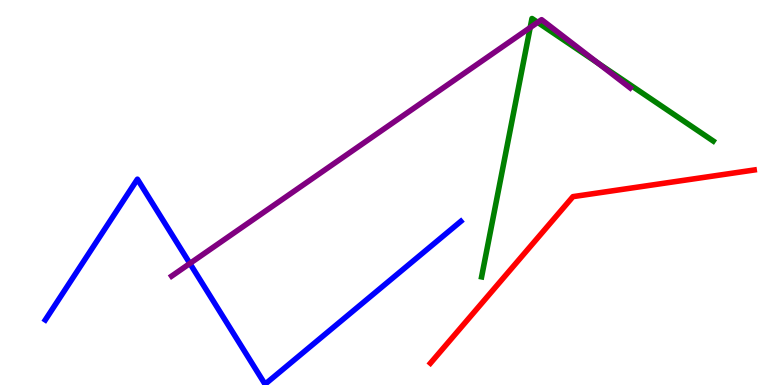[{'lines': ['blue', 'red'], 'intersections': []}, {'lines': ['green', 'red'], 'intersections': []}, {'lines': ['purple', 'red'], 'intersections': []}, {'lines': ['blue', 'green'], 'intersections': []}, {'lines': ['blue', 'purple'], 'intersections': [{'x': 2.45, 'y': 3.16}]}, {'lines': ['green', 'purple'], 'intersections': [{'x': 6.84, 'y': 9.28}, {'x': 6.94, 'y': 9.42}, {'x': 7.72, 'y': 8.36}]}]